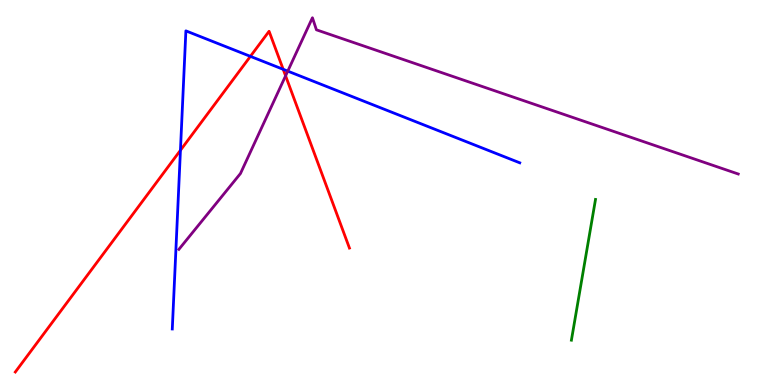[{'lines': ['blue', 'red'], 'intersections': [{'x': 2.33, 'y': 6.1}, {'x': 3.23, 'y': 8.54}, {'x': 3.65, 'y': 8.2}]}, {'lines': ['green', 'red'], 'intersections': []}, {'lines': ['purple', 'red'], 'intersections': [{'x': 3.69, 'y': 8.03}]}, {'lines': ['blue', 'green'], 'intersections': []}, {'lines': ['blue', 'purple'], 'intersections': [{'x': 3.71, 'y': 8.15}]}, {'lines': ['green', 'purple'], 'intersections': []}]